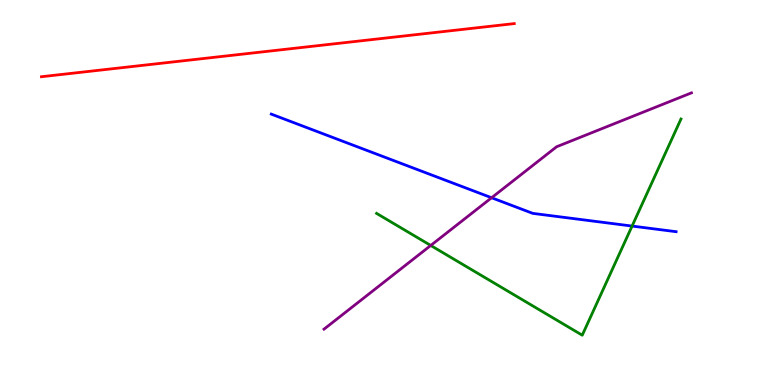[{'lines': ['blue', 'red'], 'intersections': []}, {'lines': ['green', 'red'], 'intersections': []}, {'lines': ['purple', 'red'], 'intersections': []}, {'lines': ['blue', 'green'], 'intersections': [{'x': 8.16, 'y': 4.13}]}, {'lines': ['blue', 'purple'], 'intersections': [{'x': 6.34, 'y': 4.86}]}, {'lines': ['green', 'purple'], 'intersections': [{'x': 5.56, 'y': 3.62}]}]